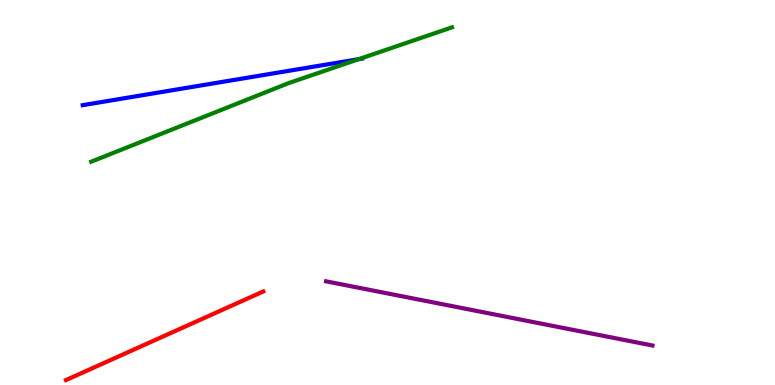[{'lines': ['blue', 'red'], 'intersections': []}, {'lines': ['green', 'red'], 'intersections': []}, {'lines': ['purple', 'red'], 'intersections': []}, {'lines': ['blue', 'green'], 'intersections': [{'x': 4.63, 'y': 8.46}]}, {'lines': ['blue', 'purple'], 'intersections': []}, {'lines': ['green', 'purple'], 'intersections': []}]